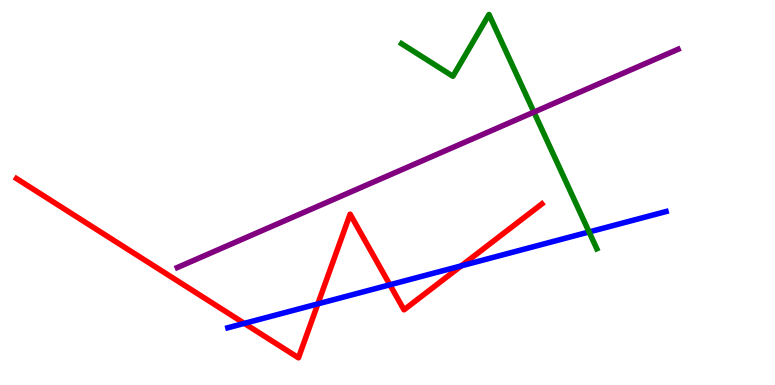[{'lines': ['blue', 'red'], 'intersections': [{'x': 3.15, 'y': 1.6}, {'x': 4.1, 'y': 2.11}, {'x': 5.03, 'y': 2.6}, {'x': 5.95, 'y': 3.09}]}, {'lines': ['green', 'red'], 'intersections': []}, {'lines': ['purple', 'red'], 'intersections': []}, {'lines': ['blue', 'green'], 'intersections': [{'x': 7.6, 'y': 3.98}]}, {'lines': ['blue', 'purple'], 'intersections': []}, {'lines': ['green', 'purple'], 'intersections': [{'x': 6.89, 'y': 7.09}]}]